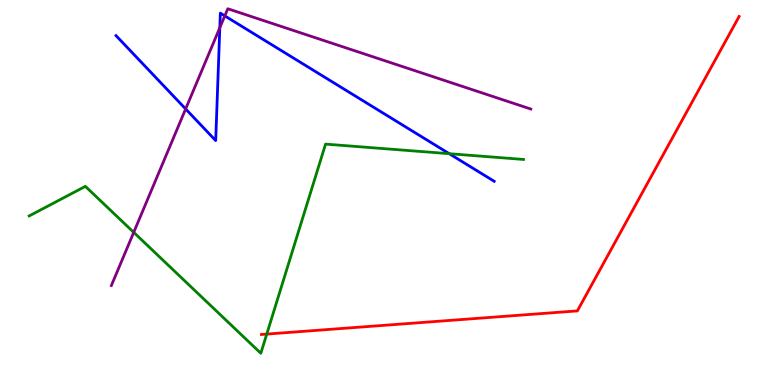[{'lines': ['blue', 'red'], 'intersections': []}, {'lines': ['green', 'red'], 'intersections': [{'x': 3.44, 'y': 1.32}]}, {'lines': ['purple', 'red'], 'intersections': []}, {'lines': ['blue', 'green'], 'intersections': [{'x': 5.8, 'y': 6.01}]}, {'lines': ['blue', 'purple'], 'intersections': [{'x': 2.4, 'y': 7.17}, {'x': 2.84, 'y': 9.28}, {'x': 2.9, 'y': 9.59}]}, {'lines': ['green', 'purple'], 'intersections': [{'x': 1.73, 'y': 3.96}]}]